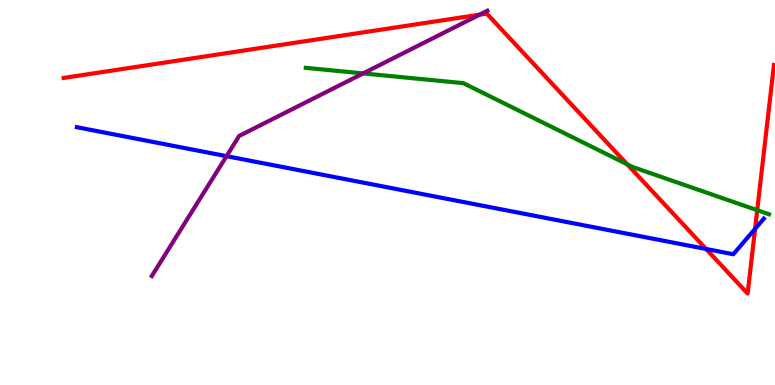[{'lines': ['blue', 'red'], 'intersections': [{'x': 9.11, 'y': 3.53}, {'x': 9.74, 'y': 4.06}]}, {'lines': ['green', 'red'], 'intersections': [{'x': 8.09, 'y': 5.73}, {'x': 9.77, 'y': 4.54}]}, {'lines': ['purple', 'red'], 'intersections': [{'x': 6.19, 'y': 9.62}]}, {'lines': ['blue', 'green'], 'intersections': []}, {'lines': ['blue', 'purple'], 'intersections': [{'x': 2.92, 'y': 5.94}]}, {'lines': ['green', 'purple'], 'intersections': [{'x': 4.69, 'y': 8.09}]}]